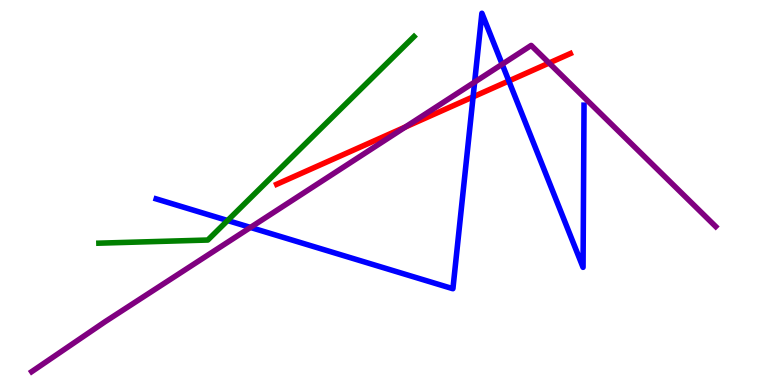[{'lines': ['blue', 'red'], 'intersections': [{'x': 6.1, 'y': 7.48}, {'x': 6.57, 'y': 7.9}]}, {'lines': ['green', 'red'], 'intersections': []}, {'lines': ['purple', 'red'], 'intersections': [{'x': 5.23, 'y': 6.7}, {'x': 7.09, 'y': 8.36}]}, {'lines': ['blue', 'green'], 'intersections': [{'x': 2.94, 'y': 4.27}]}, {'lines': ['blue', 'purple'], 'intersections': [{'x': 3.23, 'y': 4.09}, {'x': 6.12, 'y': 7.87}, {'x': 6.48, 'y': 8.33}]}, {'lines': ['green', 'purple'], 'intersections': []}]